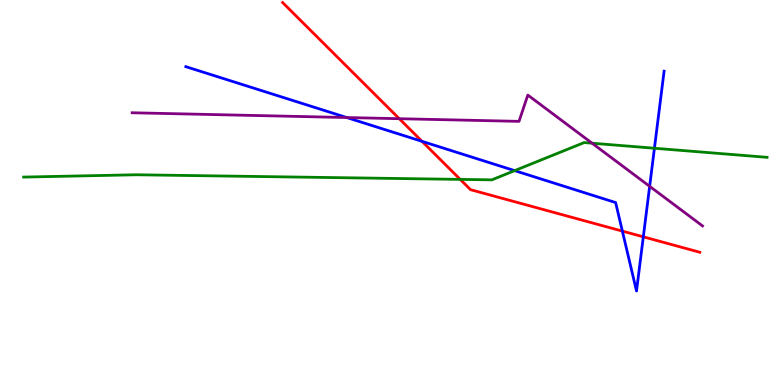[{'lines': ['blue', 'red'], 'intersections': [{'x': 5.45, 'y': 6.33}, {'x': 8.03, 'y': 4.0}, {'x': 8.3, 'y': 3.85}]}, {'lines': ['green', 'red'], 'intersections': [{'x': 5.94, 'y': 5.34}]}, {'lines': ['purple', 'red'], 'intersections': [{'x': 5.15, 'y': 6.92}]}, {'lines': ['blue', 'green'], 'intersections': [{'x': 6.64, 'y': 5.57}, {'x': 8.44, 'y': 6.15}]}, {'lines': ['blue', 'purple'], 'intersections': [{'x': 4.47, 'y': 6.95}, {'x': 8.38, 'y': 5.16}]}, {'lines': ['green', 'purple'], 'intersections': [{'x': 7.64, 'y': 6.28}]}]